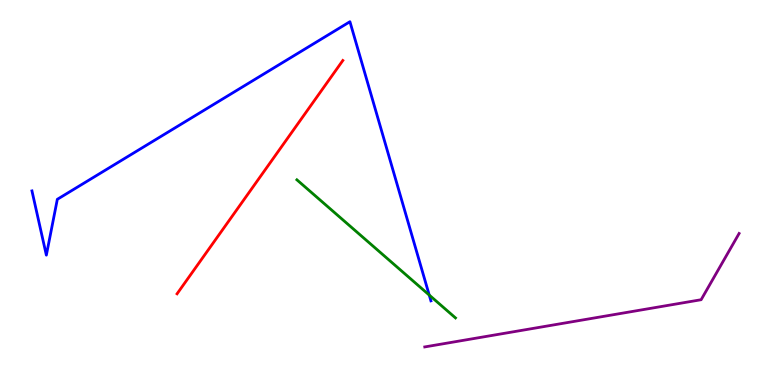[{'lines': ['blue', 'red'], 'intersections': []}, {'lines': ['green', 'red'], 'intersections': []}, {'lines': ['purple', 'red'], 'intersections': []}, {'lines': ['blue', 'green'], 'intersections': [{'x': 5.54, 'y': 2.34}]}, {'lines': ['blue', 'purple'], 'intersections': []}, {'lines': ['green', 'purple'], 'intersections': []}]